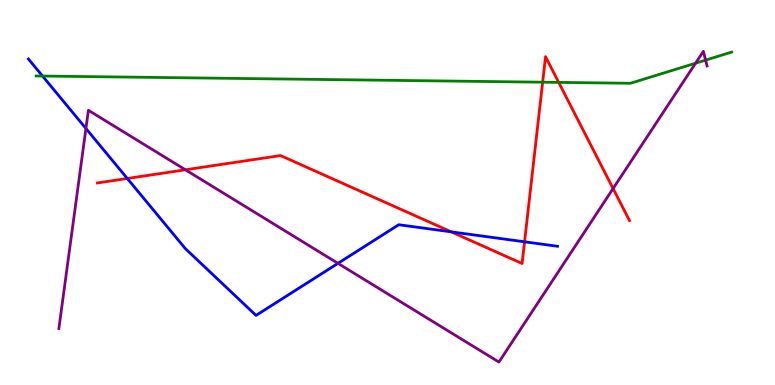[{'lines': ['blue', 'red'], 'intersections': [{'x': 1.64, 'y': 5.36}, {'x': 5.82, 'y': 3.98}, {'x': 6.77, 'y': 3.72}]}, {'lines': ['green', 'red'], 'intersections': [{'x': 7.0, 'y': 7.87}, {'x': 7.21, 'y': 7.86}]}, {'lines': ['purple', 'red'], 'intersections': [{'x': 2.39, 'y': 5.59}, {'x': 7.91, 'y': 5.1}]}, {'lines': ['blue', 'green'], 'intersections': [{'x': 0.549, 'y': 8.02}]}, {'lines': ['blue', 'purple'], 'intersections': [{'x': 1.11, 'y': 6.66}, {'x': 4.36, 'y': 3.16}]}, {'lines': ['green', 'purple'], 'intersections': [{'x': 8.97, 'y': 8.36}, {'x': 9.1, 'y': 8.44}]}]